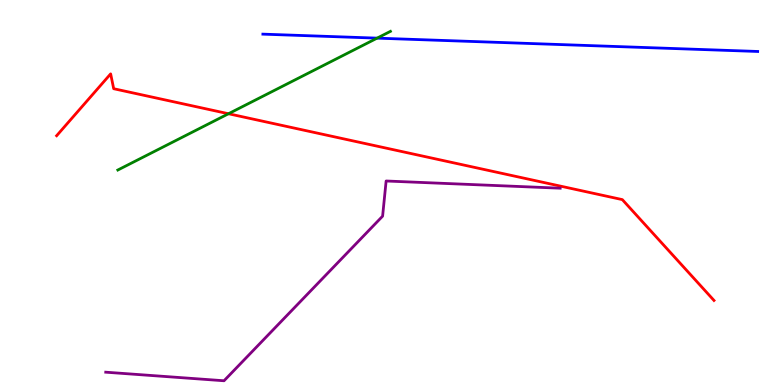[{'lines': ['blue', 'red'], 'intersections': []}, {'lines': ['green', 'red'], 'intersections': [{'x': 2.95, 'y': 7.05}]}, {'lines': ['purple', 'red'], 'intersections': []}, {'lines': ['blue', 'green'], 'intersections': [{'x': 4.87, 'y': 9.01}]}, {'lines': ['blue', 'purple'], 'intersections': []}, {'lines': ['green', 'purple'], 'intersections': []}]